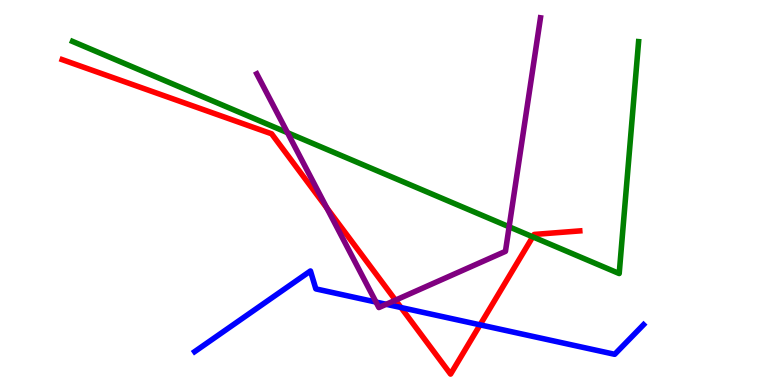[{'lines': ['blue', 'red'], 'intersections': [{'x': 5.17, 'y': 2.01}, {'x': 6.19, 'y': 1.56}]}, {'lines': ['green', 'red'], 'intersections': [{'x': 6.87, 'y': 3.85}]}, {'lines': ['purple', 'red'], 'intersections': [{'x': 4.22, 'y': 4.6}, {'x': 5.1, 'y': 2.2}]}, {'lines': ['blue', 'green'], 'intersections': []}, {'lines': ['blue', 'purple'], 'intersections': [{'x': 4.85, 'y': 2.15}, {'x': 4.98, 'y': 2.1}]}, {'lines': ['green', 'purple'], 'intersections': [{'x': 3.71, 'y': 6.55}, {'x': 6.57, 'y': 4.11}]}]